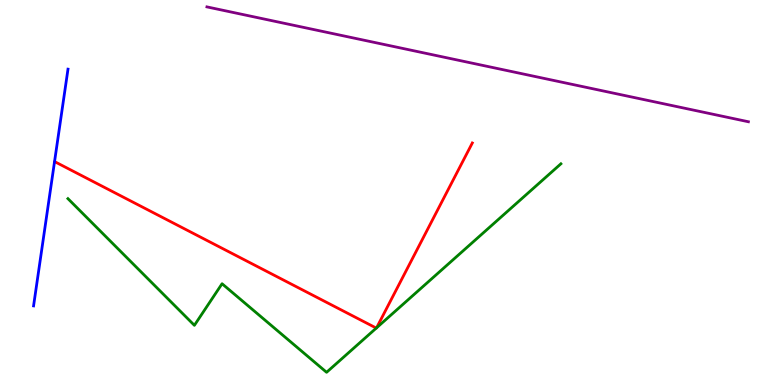[{'lines': ['blue', 'red'], 'intersections': []}, {'lines': ['green', 'red'], 'intersections': [{'x': 4.86, 'y': 1.48}, {'x': 4.86, 'y': 1.49}]}, {'lines': ['purple', 'red'], 'intersections': []}, {'lines': ['blue', 'green'], 'intersections': []}, {'lines': ['blue', 'purple'], 'intersections': []}, {'lines': ['green', 'purple'], 'intersections': []}]